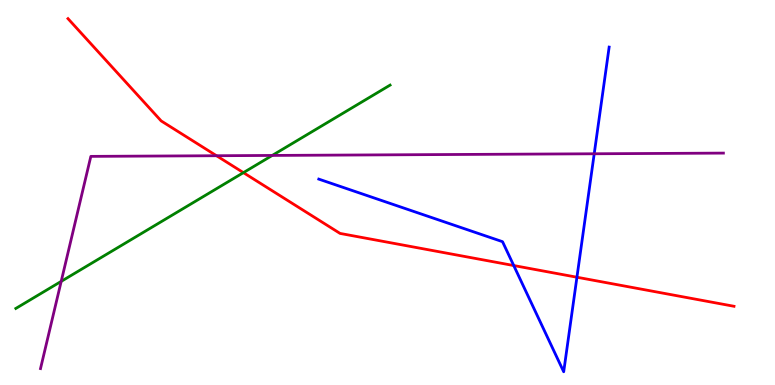[{'lines': ['blue', 'red'], 'intersections': [{'x': 6.63, 'y': 3.1}, {'x': 7.44, 'y': 2.8}]}, {'lines': ['green', 'red'], 'intersections': [{'x': 3.14, 'y': 5.52}]}, {'lines': ['purple', 'red'], 'intersections': [{'x': 2.79, 'y': 5.96}]}, {'lines': ['blue', 'green'], 'intersections': []}, {'lines': ['blue', 'purple'], 'intersections': [{'x': 7.67, 'y': 6.01}]}, {'lines': ['green', 'purple'], 'intersections': [{'x': 0.79, 'y': 2.69}, {'x': 3.51, 'y': 5.96}]}]